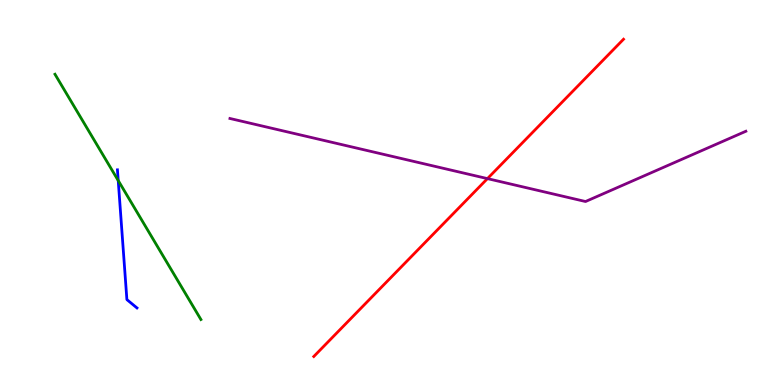[{'lines': ['blue', 'red'], 'intersections': []}, {'lines': ['green', 'red'], 'intersections': []}, {'lines': ['purple', 'red'], 'intersections': [{'x': 6.29, 'y': 5.36}]}, {'lines': ['blue', 'green'], 'intersections': [{'x': 1.53, 'y': 5.31}]}, {'lines': ['blue', 'purple'], 'intersections': []}, {'lines': ['green', 'purple'], 'intersections': []}]